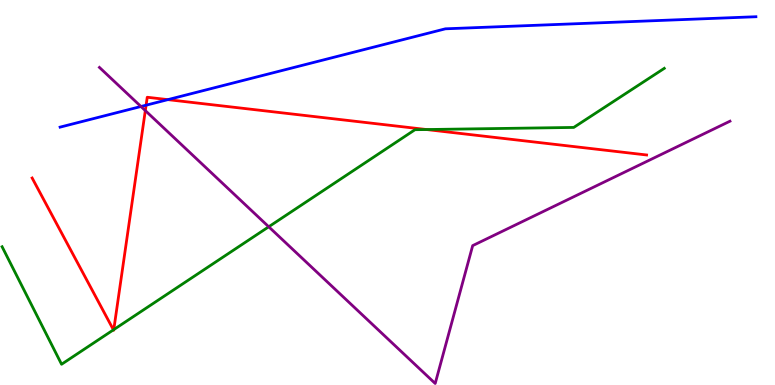[{'lines': ['blue', 'red'], 'intersections': [{'x': 1.89, 'y': 7.27}, {'x': 2.17, 'y': 7.41}]}, {'lines': ['green', 'red'], 'intersections': [{'x': 1.46, 'y': 1.43}, {'x': 1.47, 'y': 1.44}, {'x': 5.5, 'y': 6.64}]}, {'lines': ['purple', 'red'], 'intersections': [{'x': 1.88, 'y': 7.13}]}, {'lines': ['blue', 'green'], 'intersections': []}, {'lines': ['blue', 'purple'], 'intersections': [{'x': 1.82, 'y': 7.23}]}, {'lines': ['green', 'purple'], 'intersections': [{'x': 3.47, 'y': 4.11}]}]